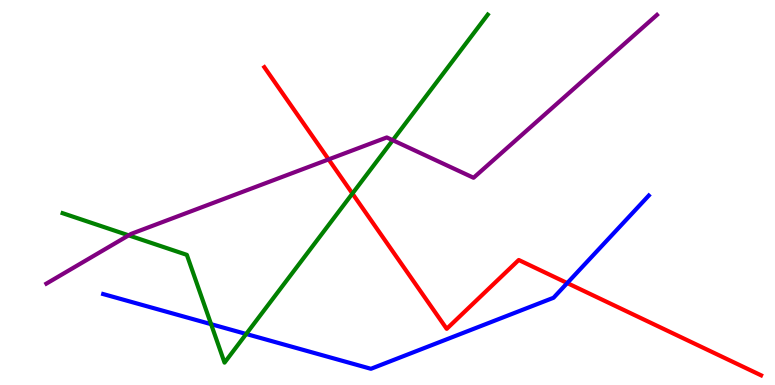[{'lines': ['blue', 'red'], 'intersections': [{'x': 7.32, 'y': 2.65}]}, {'lines': ['green', 'red'], 'intersections': [{'x': 4.55, 'y': 4.97}]}, {'lines': ['purple', 'red'], 'intersections': [{'x': 4.24, 'y': 5.86}]}, {'lines': ['blue', 'green'], 'intersections': [{'x': 2.72, 'y': 1.58}, {'x': 3.18, 'y': 1.33}]}, {'lines': ['blue', 'purple'], 'intersections': []}, {'lines': ['green', 'purple'], 'intersections': [{'x': 1.66, 'y': 3.89}, {'x': 5.07, 'y': 6.36}]}]